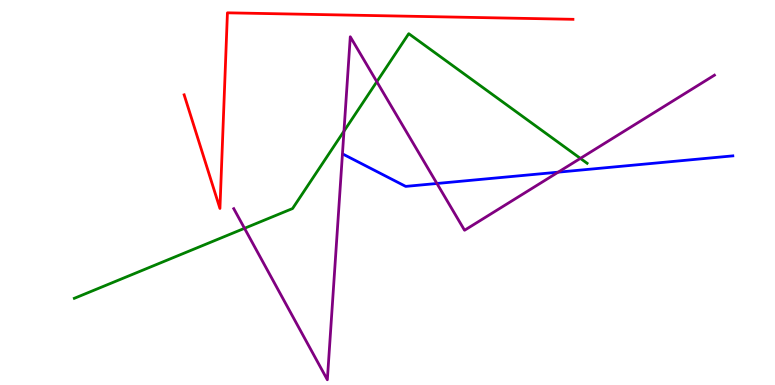[{'lines': ['blue', 'red'], 'intersections': []}, {'lines': ['green', 'red'], 'intersections': []}, {'lines': ['purple', 'red'], 'intersections': []}, {'lines': ['blue', 'green'], 'intersections': []}, {'lines': ['blue', 'purple'], 'intersections': [{'x': 5.64, 'y': 5.23}, {'x': 7.2, 'y': 5.53}]}, {'lines': ['green', 'purple'], 'intersections': [{'x': 3.15, 'y': 4.07}, {'x': 4.44, 'y': 6.59}, {'x': 4.86, 'y': 7.88}, {'x': 7.49, 'y': 5.89}]}]